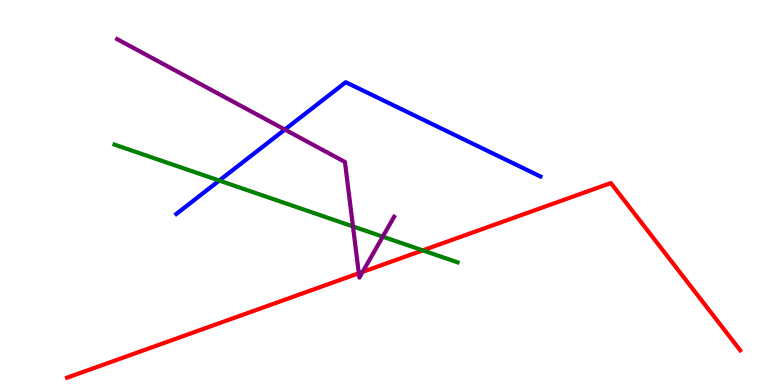[{'lines': ['blue', 'red'], 'intersections': []}, {'lines': ['green', 'red'], 'intersections': [{'x': 5.45, 'y': 3.5}]}, {'lines': ['purple', 'red'], 'intersections': [{'x': 4.63, 'y': 2.9}, {'x': 4.68, 'y': 2.94}]}, {'lines': ['blue', 'green'], 'intersections': [{'x': 2.83, 'y': 5.31}]}, {'lines': ['blue', 'purple'], 'intersections': [{'x': 3.68, 'y': 6.63}]}, {'lines': ['green', 'purple'], 'intersections': [{'x': 4.55, 'y': 4.12}, {'x': 4.94, 'y': 3.85}]}]